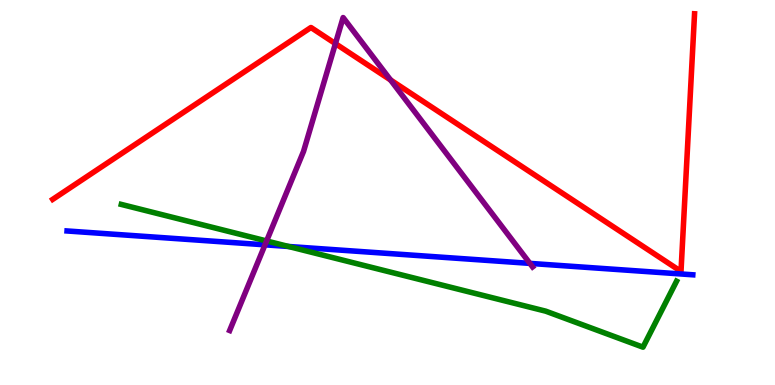[{'lines': ['blue', 'red'], 'intersections': []}, {'lines': ['green', 'red'], 'intersections': []}, {'lines': ['purple', 'red'], 'intersections': [{'x': 4.33, 'y': 8.87}, {'x': 5.04, 'y': 7.92}]}, {'lines': ['blue', 'green'], 'intersections': [{'x': 3.72, 'y': 3.6}]}, {'lines': ['blue', 'purple'], 'intersections': [{'x': 3.42, 'y': 3.64}, {'x': 6.84, 'y': 3.16}]}, {'lines': ['green', 'purple'], 'intersections': [{'x': 3.44, 'y': 3.74}]}]